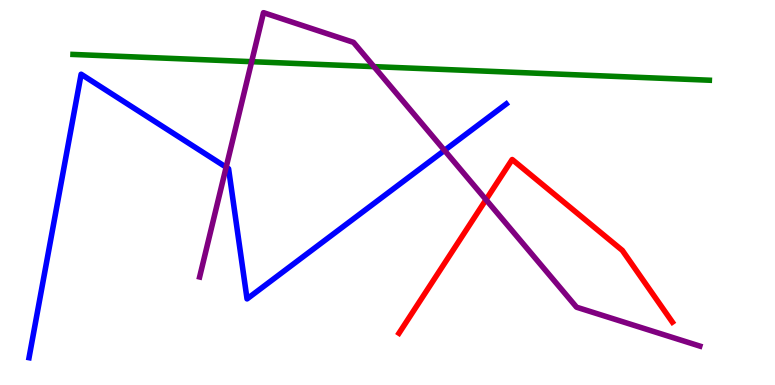[{'lines': ['blue', 'red'], 'intersections': []}, {'lines': ['green', 'red'], 'intersections': []}, {'lines': ['purple', 'red'], 'intersections': [{'x': 6.27, 'y': 4.81}]}, {'lines': ['blue', 'green'], 'intersections': []}, {'lines': ['blue', 'purple'], 'intersections': [{'x': 2.92, 'y': 5.66}, {'x': 5.74, 'y': 6.09}]}, {'lines': ['green', 'purple'], 'intersections': [{'x': 3.25, 'y': 8.4}, {'x': 4.83, 'y': 8.27}]}]